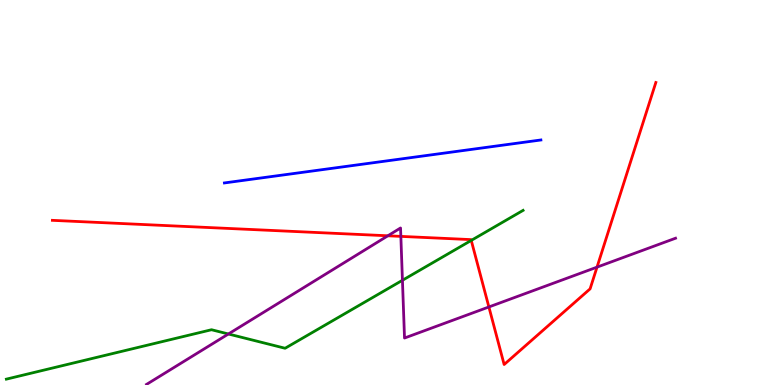[{'lines': ['blue', 'red'], 'intersections': []}, {'lines': ['green', 'red'], 'intersections': [{'x': 6.08, 'y': 3.76}]}, {'lines': ['purple', 'red'], 'intersections': [{'x': 5.0, 'y': 3.88}, {'x': 5.17, 'y': 3.86}, {'x': 6.31, 'y': 2.03}, {'x': 7.7, 'y': 3.06}]}, {'lines': ['blue', 'green'], 'intersections': []}, {'lines': ['blue', 'purple'], 'intersections': []}, {'lines': ['green', 'purple'], 'intersections': [{'x': 2.95, 'y': 1.32}, {'x': 5.19, 'y': 2.72}]}]